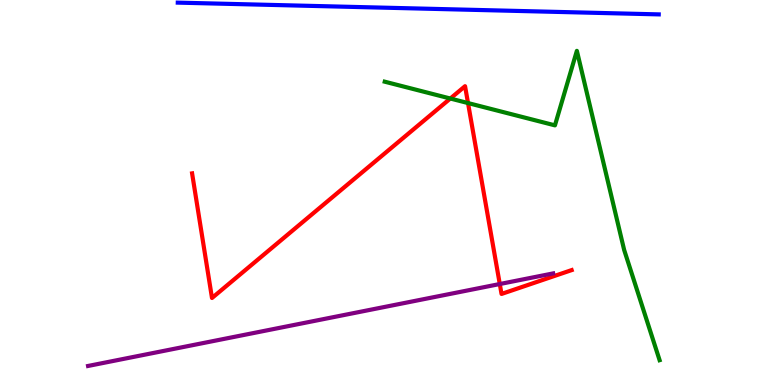[{'lines': ['blue', 'red'], 'intersections': []}, {'lines': ['green', 'red'], 'intersections': [{'x': 5.81, 'y': 7.44}, {'x': 6.04, 'y': 7.32}]}, {'lines': ['purple', 'red'], 'intersections': [{'x': 6.45, 'y': 2.62}]}, {'lines': ['blue', 'green'], 'intersections': []}, {'lines': ['blue', 'purple'], 'intersections': []}, {'lines': ['green', 'purple'], 'intersections': []}]